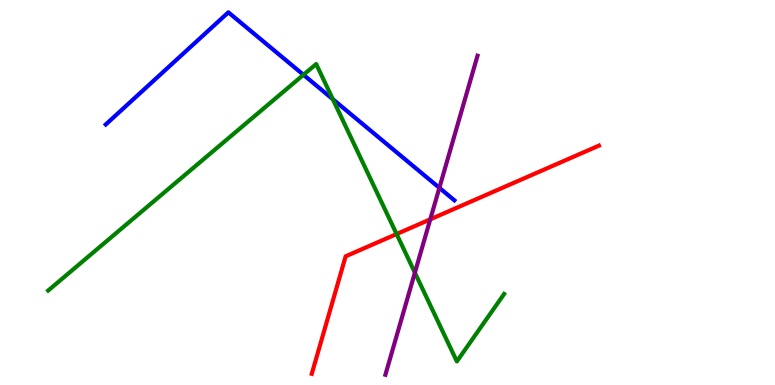[{'lines': ['blue', 'red'], 'intersections': []}, {'lines': ['green', 'red'], 'intersections': [{'x': 5.12, 'y': 3.92}]}, {'lines': ['purple', 'red'], 'intersections': [{'x': 5.55, 'y': 4.3}]}, {'lines': ['blue', 'green'], 'intersections': [{'x': 3.92, 'y': 8.06}, {'x': 4.29, 'y': 7.42}]}, {'lines': ['blue', 'purple'], 'intersections': [{'x': 5.67, 'y': 5.12}]}, {'lines': ['green', 'purple'], 'intersections': [{'x': 5.35, 'y': 2.92}]}]